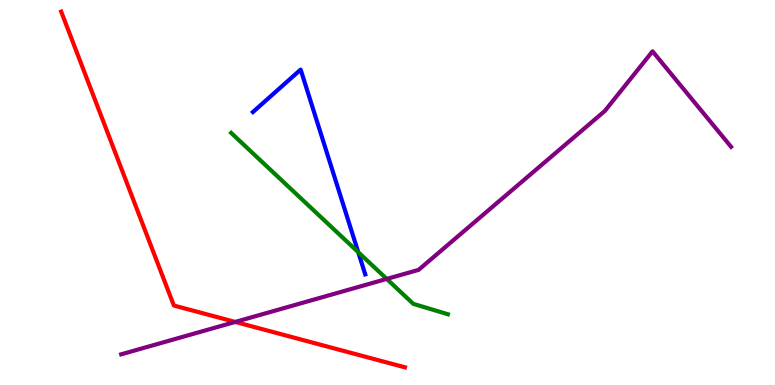[{'lines': ['blue', 'red'], 'intersections': []}, {'lines': ['green', 'red'], 'intersections': []}, {'lines': ['purple', 'red'], 'intersections': [{'x': 3.04, 'y': 1.64}]}, {'lines': ['blue', 'green'], 'intersections': [{'x': 4.62, 'y': 3.45}]}, {'lines': ['blue', 'purple'], 'intersections': []}, {'lines': ['green', 'purple'], 'intersections': [{'x': 4.99, 'y': 2.76}]}]